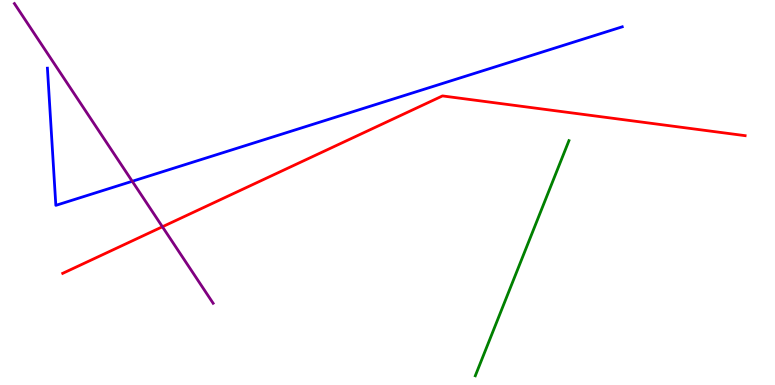[{'lines': ['blue', 'red'], 'intersections': []}, {'lines': ['green', 'red'], 'intersections': []}, {'lines': ['purple', 'red'], 'intersections': [{'x': 2.1, 'y': 4.11}]}, {'lines': ['blue', 'green'], 'intersections': []}, {'lines': ['blue', 'purple'], 'intersections': [{'x': 1.71, 'y': 5.29}]}, {'lines': ['green', 'purple'], 'intersections': []}]